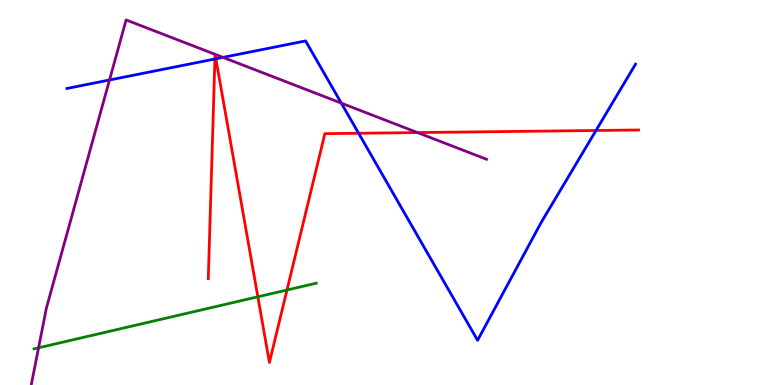[{'lines': ['blue', 'red'], 'intersections': [{'x': 2.77, 'y': 8.47}, {'x': 2.79, 'y': 8.47}, {'x': 4.63, 'y': 6.54}, {'x': 7.69, 'y': 6.61}]}, {'lines': ['green', 'red'], 'intersections': [{'x': 3.33, 'y': 2.29}, {'x': 3.7, 'y': 2.47}]}, {'lines': ['purple', 'red'], 'intersections': [{'x': 2.77, 'y': 8.59}, {'x': 2.78, 'y': 8.59}, {'x': 5.39, 'y': 6.56}]}, {'lines': ['blue', 'green'], 'intersections': []}, {'lines': ['blue', 'purple'], 'intersections': [{'x': 1.41, 'y': 7.92}, {'x': 2.88, 'y': 8.51}, {'x': 4.4, 'y': 7.32}]}, {'lines': ['green', 'purple'], 'intersections': [{'x': 0.498, 'y': 0.966}]}]